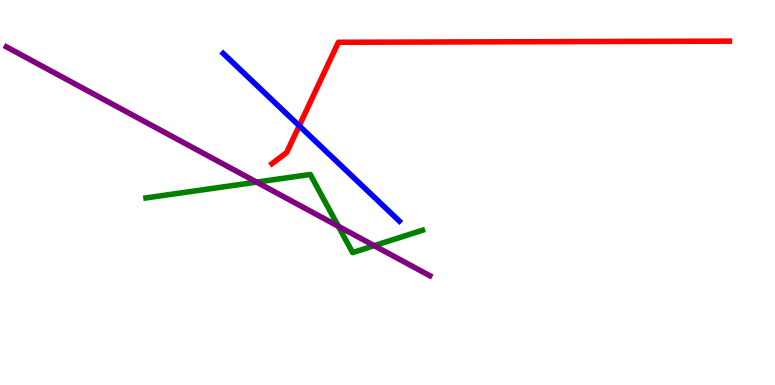[{'lines': ['blue', 'red'], 'intersections': [{'x': 3.86, 'y': 6.73}]}, {'lines': ['green', 'red'], 'intersections': []}, {'lines': ['purple', 'red'], 'intersections': []}, {'lines': ['blue', 'green'], 'intersections': []}, {'lines': ['blue', 'purple'], 'intersections': []}, {'lines': ['green', 'purple'], 'intersections': [{'x': 3.31, 'y': 5.27}, {'x': 4.37, 'y': 4.12}, {'x': 4.83, 'y': 3.62}]}]